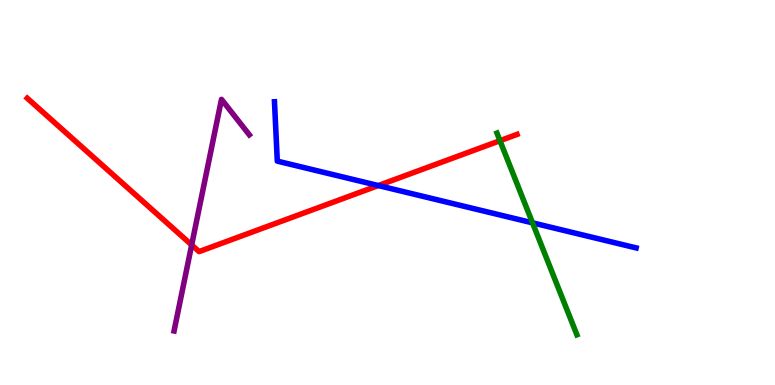[{'lines': ['blue', 'red'], 'intersections': [{'x': 4.88, 'y': 5.18}]}, {'lines': ['green', 'red'], 'intersections': [{'x': 6.45, 'y': 6.35}]}, {'lines': ['purple', 'red'], 'intersections': [{'x': 2.47, 'y': 3.64}]}, {'lines': ['blue', 'green'], 'intersections': [{'x': 6.87, 'y': 4.21}]}, {'lines': ['blue', 'purple'], 'intersections': []}, {'lines': ['green', 'purple'], 'intersections': []}]